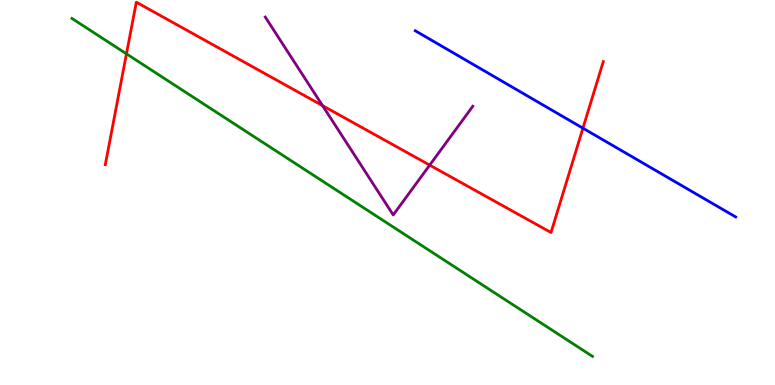[{'lines': ['blue', 'red'], 'intersections': [{'x': 7.52, 'y': 6.67}]}, {'lines': ['green', 'red'], 'intersections': [{'x': 1.63, 'y': 8.6}]}, {'lines': ['purple', 'red'], 'intersections': [{'x': 4.16, 'y': 7.26}, {'x': 5.54, 'y': 5.71}]}, {'lines': ['blue', 'green'], 'intersections': []}, {'lines': ['blue', 'purple'], 'intersections': []}, {'lines': ['green', 'purple'], 'intersections': []}]